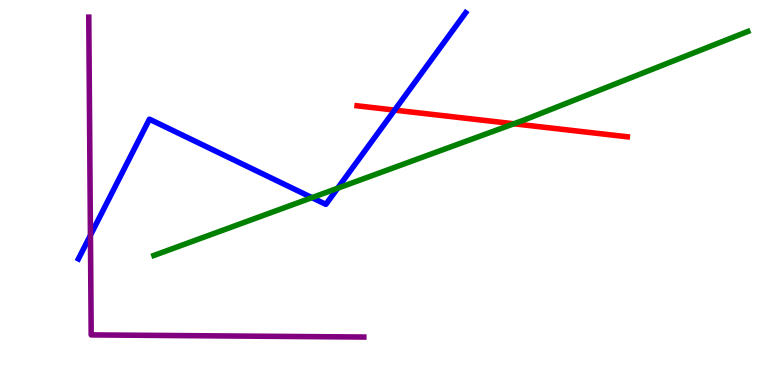[{'lines': ['blue', 'red'], 'intersections': [{'x': 5.09, 'y': 7.14}]}, {'lines': ['green', 'red'], 'intersections': [{'x': 6.63, 'y': 6.79}]}, {'lines': ['purple', 'red'], 'intersections': []}, {'lines': ['blue', 'green'], 'intersections': [{'x': 4.02, 'y': 4.87}, {'x': 4.36, 'y': 5.11}]}, {'lines': ['blue', 'purple'], 'intersections': [{'x': 1.17, 'y': 3.89}]}, {'lines': ['green', 'purple'], 'intersections': []}]